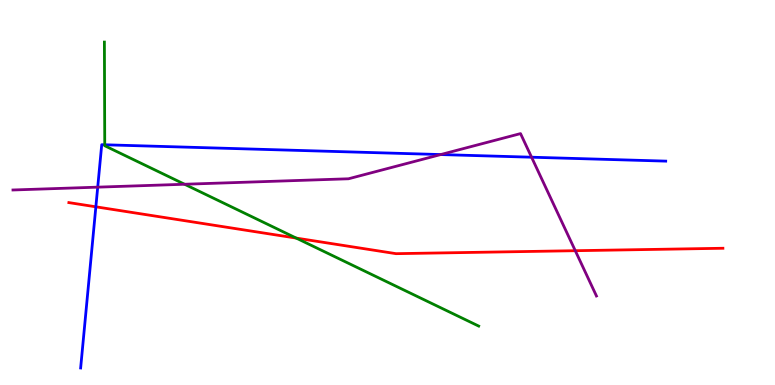[{'lines': ['blue', 'red'], 'intersections': [{'x': 1.24, 'y': 4.63}]}, {'lines': ['green', 'red'], 'intersections': [{'x': 3.82, 'y': 3.82}]}, {'lines': ['purple', 'red'], 'intersections': [{'x': 7.42, 'y': 3.49}]}, {'lines': ['blue', 'green'], 'intersections': [{'x': 1.35, 'y': 6.24}]}, {'lines': ['blue', 'purple'], 'intersections': [{'x': 1.26, 'y': 5.14}, {'x': 5.69, 'y': 5.99}, {'x': 6.86, 'y': 5.92}]}, {'lines': ['green', 'purple'], 'intersections': [{'x': 2.38, 'y': 5.21}]}]